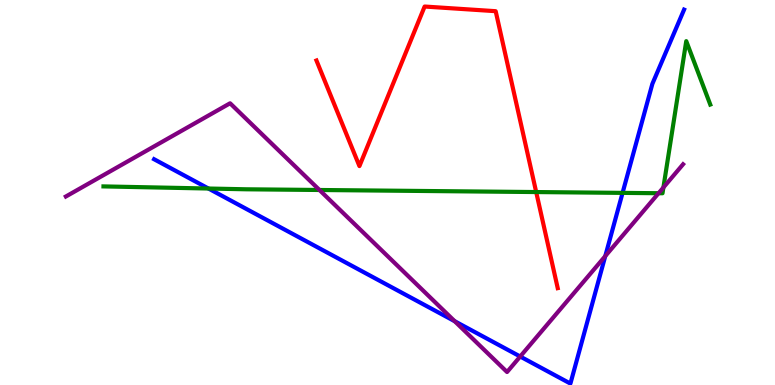[{'lines': ['blue', 'red'], 'intersections': []}, {'lines': ['green', 'red'], 'intersections': [{'x': 6.92, 'y': 5.01}]}, {'lines': ['purple', 'red'], 'intersections': []}, {'lines': ['blue', 'green'], 'intersections': [{'x': 2.69, 'y': 5.1}, {'x': 8.03, 'y': 4.99}]}, {'lines': ['blue', 'purple'], 'intersections': [{'x': 5.87, 'y': 1.66}, {'x': 6.71, 'y': 0.74}, {'x': 7.81, 'y': 3.35}]}, {'lines': ['green', 'purple'], 'intersections': [{'x': 4.12, 'y': 5.07}, {'x': 8.5, 'y': 4.98}, {'x': 8.56, 'y': 5.13}]}]